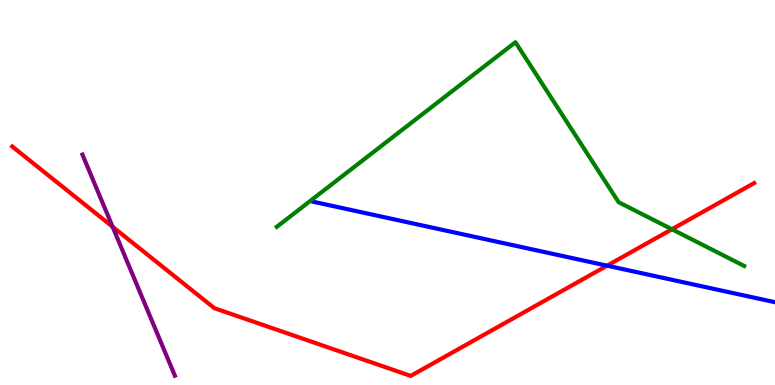[{'lines': ['blue', 'red'], 'intersections': [{'x': 7.83, 'y': 3.1}]}, {'lines': ['green', 'red'], 'intersections': [{'x': 8.67, 'y': 4.05}]}, {'lines': ['purple', 'red'], 'intersections': [{'x': 1.45, 'y': 4.11}]}, {'lines': ['blue', 'green'], 'intersections': []}, {'lines': ['blue', 'purple'], 'intersections': []}, {'lines': ['green', 'purple'], 'intersections': []}]